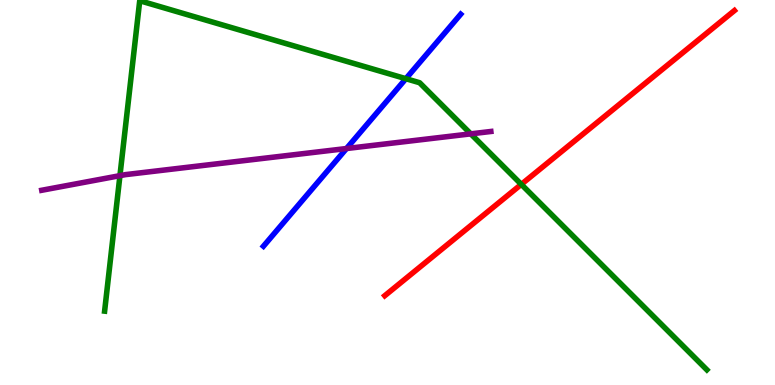[{'lines': ['blue', 'red'], 'intersections': []}, {'lines': ['green', 'red'], 'intersections': [{'x': 6.73, 'y': 5.21}]}, {'lines': ['purple', 'red'], 'intersections': []}, {'lines': ['blue', 'green'], 'intersections': [{'x': 5.24, 'y': 7.96}]}, {'lines': ['blue', 'purple'], 'intersections': [{'x': 4.47, 'y': 6.14}]}, {'lines': ['green', 'purple'], 'intersections': [{'x': 1.55, 'y': 5.44}, {'x': 6.07, 'y': 6.52}]}]